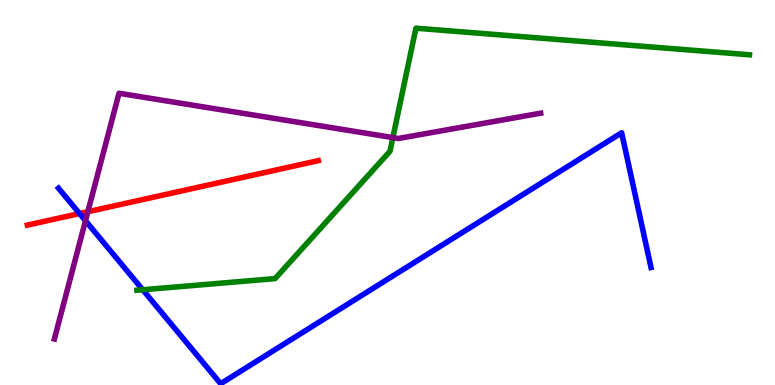[{'lines': ['blue', 'red'], 'intersections': [{'x': 1.03, 'y': 4.45}]}, {'lines': ['green', 'red'], 'intersections': []}, {'lines': ['purple', 'red'], 'intersections': [{'x': 1.13, 'y': 4.5}]}, {'lines': ['blue', 'green'], 'intersections': [{'x': 1.84, 'y': 2.47}]}, {'lines': ['blue', 'purple'], 'intersections': [{'x': 1.1, 'y': 4.27}]}, {'lines': ['green', 'purple'], 'intersections': [{'x': 5.07, 'y': 6.43}]}]